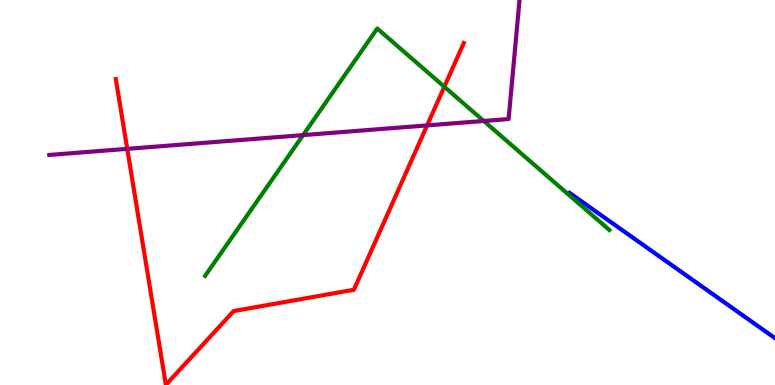[{'lines': ['blue', 'red'], 'intersections': []}, {'lines': ['green', 'red'], 'intersections': [{'x': 5.73, 'y': 7.75}]}, {'lines': ['purple', 'red'], 'intersections': [{'x': 1.64, 'y': 6.13}, {'x': 5.51, 'y': 6.74}]}, {'lines': ['blue', 'green'], 'intersections': []}, {'lines': ['blue', 'purple'], 'intersections': []}, {'lines': ['green', 'purple'], 'intersections': [{'x': 3.91, 'y': 6.49}, {'x': 6.24, 'y': 6.86}]}]